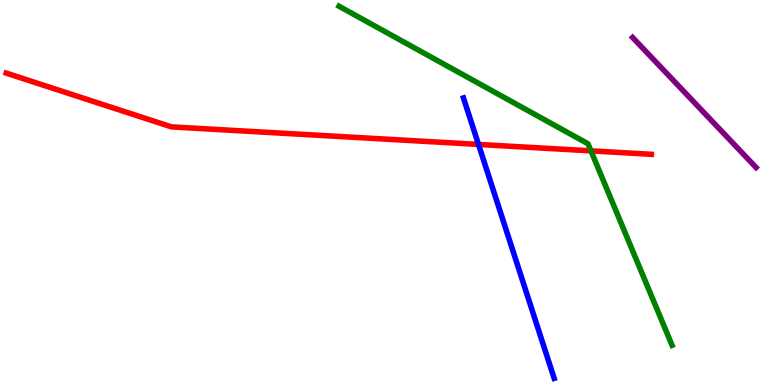[{'lines': ['blue', 'red'], 'intersections': [{'x': 6.17, 'y': 6.25}]}, {'lines': ['green', 'red'], 'intersections': [{'x': 7.63, 'y': 6.08}]}, {'lines': ['purple', 'red'], 'intersections': []}, {'lines': ['blue', 'green'], 'intersections': []}, {'lines': ['blue', 'purple'], 'intersections': []}, {'lines': ['green', 'purple'], 'intersections': []}]